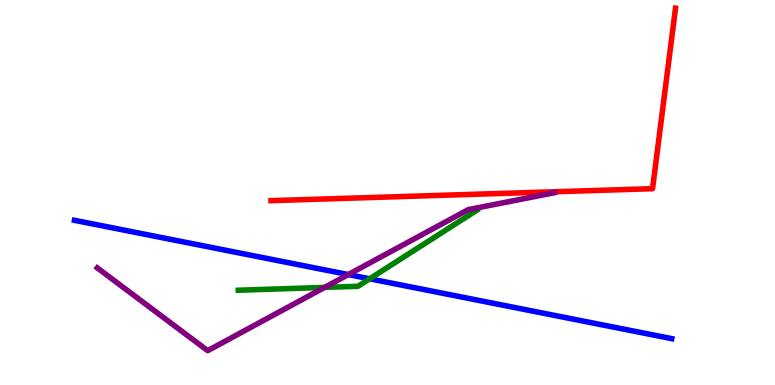[{'lines': ['blue', 'red'], 'intersections': []}, {'lines': ['green', 'red'], 'intersections': []}, {'lines': ['purple', 'red'], 'intersections': []}, {'lines': ['blue', 'green'], 'intersections': [{'x': 4.77, 'y': 2.76}]}, {'lines': ['blue', 'purple'], 'intersections': [{'x': 4.49, 'y': 2.87}]}, {'lines': ['green', 'purple'], 'intersections': [{'x': 4.19, 'y': 2.53}]}]